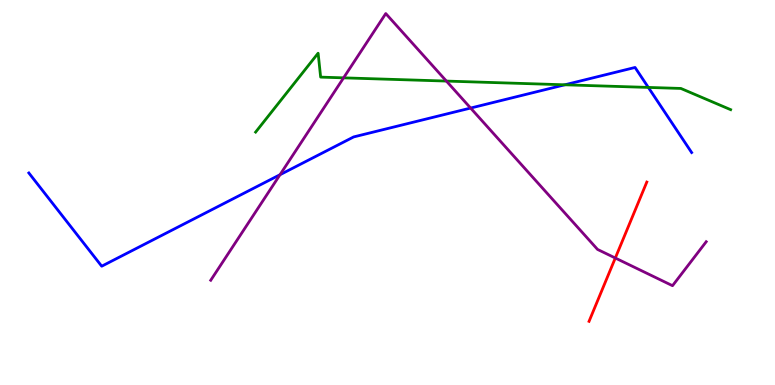[{'lines': ['blue', 'red'], 'intersections': []}, {'lines': ['green', 'red'], 'intersections': []}, {'lines': ['purple', 'red'], 'intersections': [{'x': 7.94, 'y': 3.3}]}, {'lines': ['blue', 'green'], 'intersections': [{'x': 7.29, 'y': 7.8}, {'x': 8.37, 'y': 7.73}]}, {'lines': ['blue', 'purple'], 'intersections': [{'x': 3.61, 'y': 5.46}, {'x': 6.07, 'y': 7.19}]}, {'lines': ['green', 'purple'], 'intersections': [{'x': 4.43, 'y': 7.98}, {'x': 5.76, 'y': 7.89}]}]